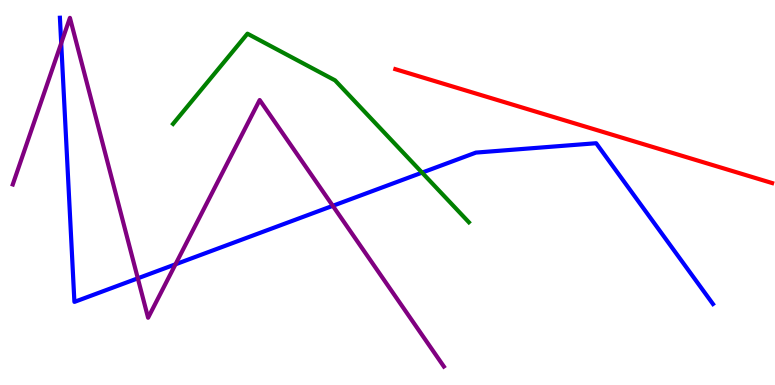[{'lines': ['blue', 'red'], 'intersections': []}, {'lines': ['green', 'red'], 'intersections': []}, {'lines': ['purple', 'red'], 'intersections': []}, {'lines': ['blue', 'green'], 'intersections': [{'x': 5.45, 'y': 5.52}]}, {'lines': ['blue', 'purple'], 'intersections': [{'x': 0.79, 'y': 8.88}, {'x': 1.78, 'y': 2.77}, {'x': 2.26, 'y': 3.13}, {'x': 4.29, 'y': 4.65}]}, {'lines': ['green', 'purple'], 'intersections': []}]